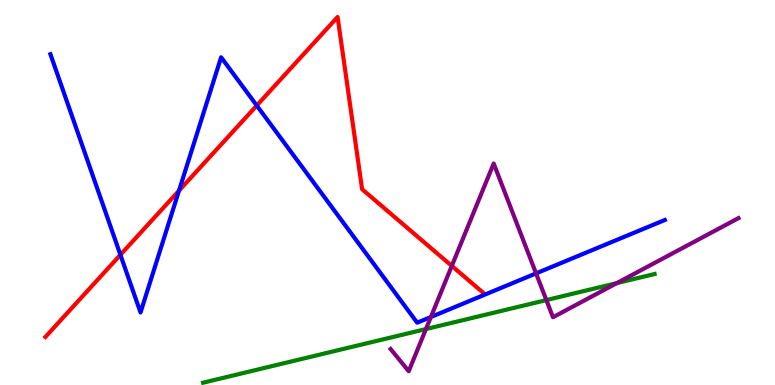[{'lines': ['blue', 'red'], 'intersections': [{'x': 1.55, 'y': 3.38}, {'x': 2.31, 'y': 5.05}, {'x': 3.31, 'y': 7.26}]}, {'lines': ['green', 'red'], 'intersections': []}, {'lines': ['purple', 'red'], 'intersections': [{'x': 5.83, 'y': 3.09}]}, {'lines': ['blue', 'green'], 'intersections': []}, {'lines': ['blue', 'purple'], 'intersections': [{'x': 5.56, 'y': 1.77}, {'x': 6.92, 'y': 2.9}]}, {'lines': ['green', 'purple'], 'intersections': [{'x': 5.5, 'y': 1.45}, {'x': 7.05, 'y': 2.21}, {'x': 7.96, 'y': 2.65}]}]